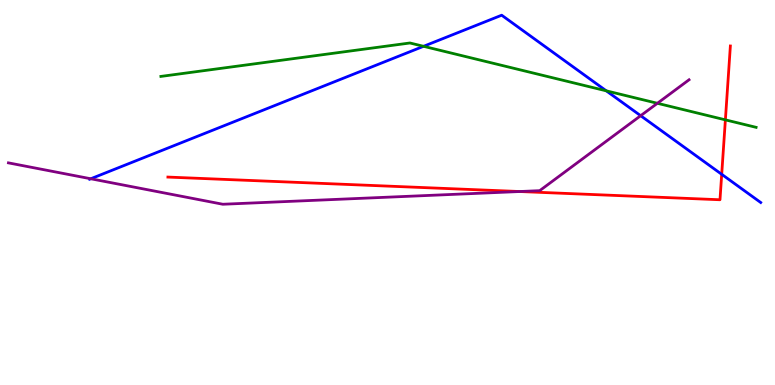[{'lines': ['blue', 'red'], 'intersections': [{'x': 9.31, 'y': 5.47}]}, {'lines': ['green', 'red'], 'intersections': [{'x': 9.36, 'y': 6.89}]}, {'lines': ['purple', 'red'], 'intersections': [{'x': 6.71, 'y': 5.03}]}, {'lines': ['blue', 'green'], 'intersections': [{'x': 5.47, 'y': 8.8}, {'x': 7.82, 'y': 7.64}]}, {'lines': ['blue', 'purple'], 'intersections': [{'x': 1.17, 'y': 5.36}, {'x': 8.27, 'y': 6.99}]}, {'lines': ['green', 'purple'], 'intersections': [{'x': 8.48, 'y': 7.32}]}]